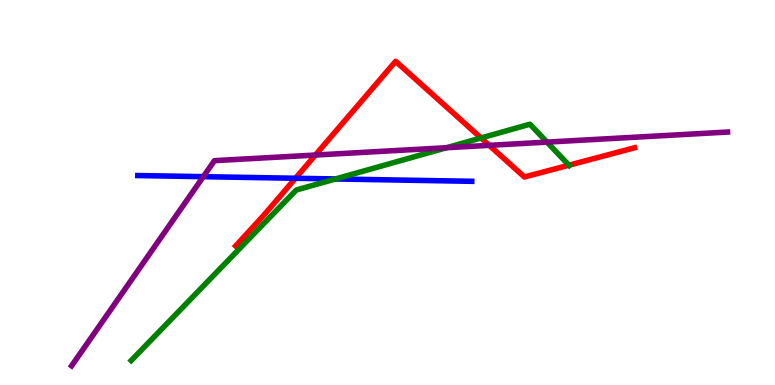[{'lines': ['blue', 'red'], 'intersections': [{'x': 3.81, 'y': 5.37}]}, {'lines': ['green', 'red'], 'intersections': [{'x': 6.21, 'y': 6.42}, {'x': 7.34, 'y': 5.71}]}, {'lines': ['purple', 'red'], 'intersections': [{'x': 4.07, 'y': 5.97}, {'x': 6.31, 'y': 6.22}]}, {'lines': ['blue', 'green'], 'intersections': [{'x': 4.33, 'y': 5.35}]}, {'lines': ['blue', 'purple'], 'intersections': [{'x': 2.62, 'y': 5.41}]}, {'lines': ['green', 'purple'], 'intersections': [{'x': 5.76, 'y': 6.16}, {'x': 7.06, 'y': 6.31}]}]